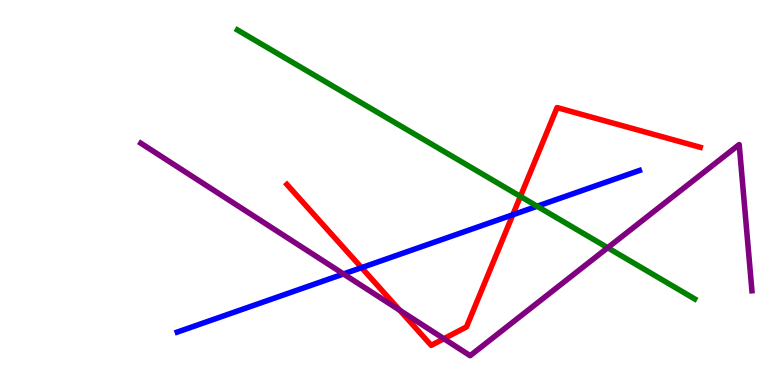[{'lines': ['blue', 'red'], 'intersections': [{'x': 4.67, 'y': 3.05}, {'x': 6.62, 'y': 4.42}]}, {'lines': ['green', 'red'], 'intersections': [{'x': 6.71, 'y': 4.9}]}, {'lines': ['purple', 'red'], 'intersections': [{'x': 5.16, 'y': 1.94}, {'x': 5.73, 'y': 1.2}]}, {'lines': ['blue', 'green'], 'intersections': [{'x': 6.93, 'y': 4.64}]}, {'lines': ['blue', 'purple'], 'intersections': [{'x': 4.43, 'y': 2.88}]}, {'lines': ['green', 'purple'], 'intersections': [{'x': 7.84, 'y': 3.57}]}]